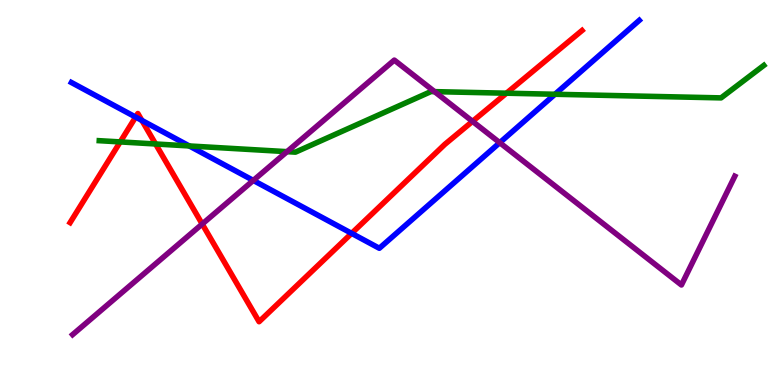[{'lines': ['blue', 'red'], 'intersections': [{'x': 1.75, 'y': 6.96}, {'x': 1.83, 'y': 6.87}, {'x': 4.54, 'y': 3.94}]}, {'lines': ['green', 'red'], 'intersections': [{'x': 1.55, 'y': 6.31}, {'x': 2.01, 'y': 6.26}, {'x': 6.54, 'y': 7.58}]}, {'lines': ['purple', 'red'], 'intersections': [{'x': 2.61, 'y': 4.18}, {'x': 6.1, 'y': 6.85}]}, {'lines': ['blue', 'green'], 'intersections': [{'x': 2.44, 'y': 6.21}, {'x': 7.16, 'y': 7.55}]}, {'lines': ['blue', 'purple'], 'intersections': [{'x': 3.27, 'y': 5.31}, {'x': 6.45, 'y': 6.29}]}, {'lines': ['green', 'purple'], 'intersections': [{'x': 3.7, 'y': 6.06}, {'x': 5.61, 'y': 7.62}]}]